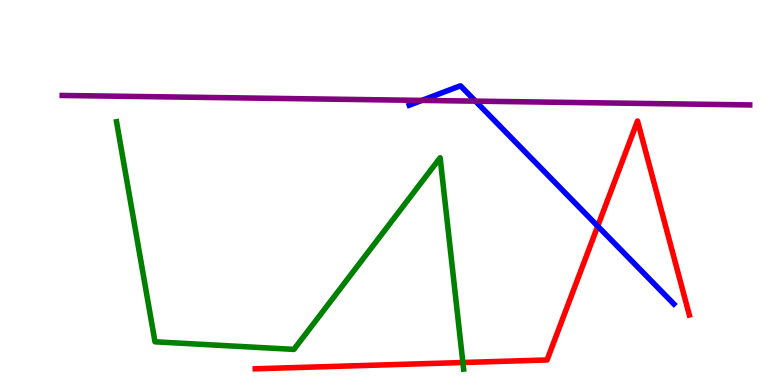[{'lines': ['blue', 'red'], 'intersections': [{'x': 7.71, 'y': 4.13}]}, {'lines': ['green', 'red'], 'intersections': [{'x': 5.97, 'y': 0.584}]}, {'lines': ['purple', 'red'], 'intersections': []}, {'lines': ['blue', 'green'], 'intersections': []}, {'lines': ['blue', 'purple'], 'intersections': [{'x': 5.44, 'y': 7.39}, {'x': 6.14, 'y': 7.37}]}, {'lines': ['green', 'purple'], 'intersections': []}]